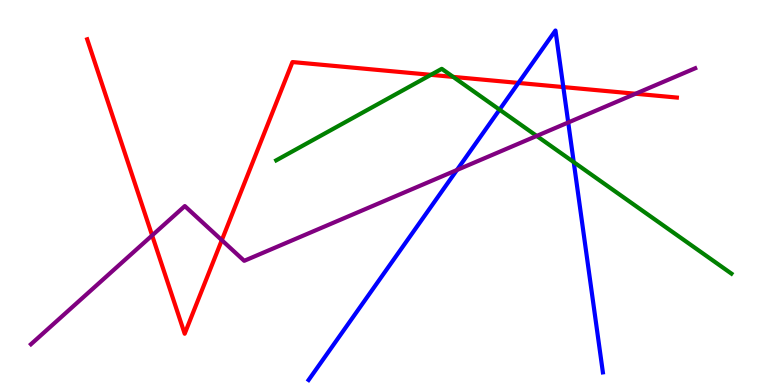[{'lines': ['blue', 'red'], 'intersections': [{'x': 6.69, 'y': 7.85}, {'x': 7.27, 'y': 7.74}]}, {'lines': ['green', 'red'], 'intersections': [{'x': 5.56, 'y': 8.06}, {'x': 5.85, 'y': 8.0}]}, {'lines': ['purple', 'red'], 'intersections': [{'x': 1.96, 'y': 3.89}, {'x': 2.86, 'y': 3.76}, {'x': 8.2, 'y': 7.57}]}, {'lines': ['blue', 'green'], 'intersections': [{'x': 6.45, 'y': 7.15}, {'x': 7.4, 'y': 5.79}]}, {'lines': ['blue', 'purple'], 'intersections': [{'x': 5.9, 'y': 5.58}, {'x': 7.33, 'y': 6.82}]}, {'lines': ['green', 'purple'], 'intersections': [{'x': 6.93, 'y': 6.47}]}]